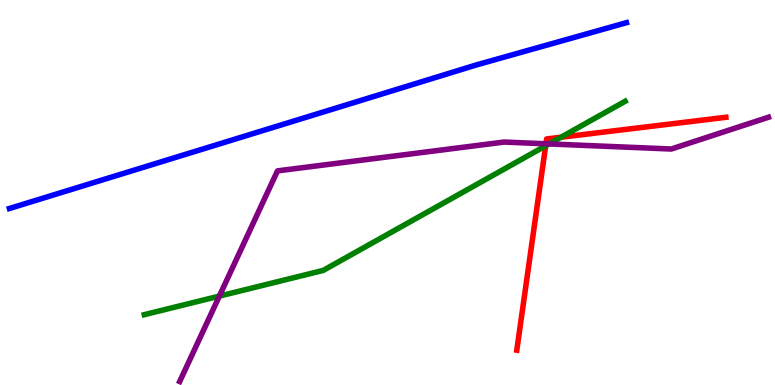[{'lines': ['blue', 'red'], 'intersections': []}, {'lines': ['green', 'red'], 'intersections': [{'x': 7.04, 'y': 6.21}, {'x': 7.24, 'y': 6.44}]}, {'lines': ['purple', 'red'], 'intersections': [{'x': 7.04, 'y': 6.27}]}, {'lines': ['blue', 'green'], 'intersections': []}, {'lines': ['blue', 'purple'], 'intersections': []}, {'lines': ['green', 'purple'], 'intersections': [{'x': 2.83, 'y': 2.31}, {'x': 7.08, 'y': 6.26}]}]